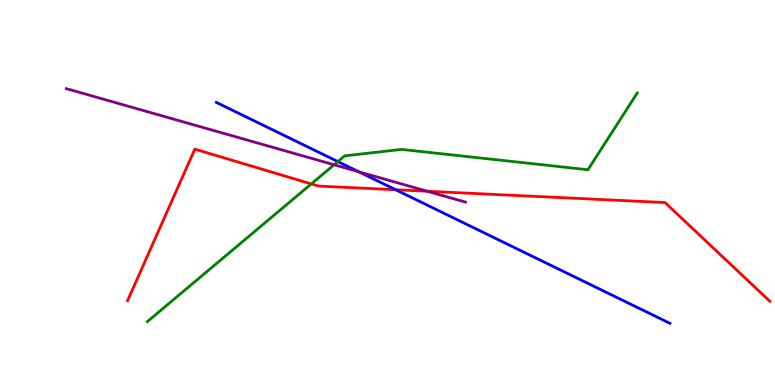[{'lines': ['blue', 'red'], 'intersections': [{'x': 5.11, 'y': 5.07}]}, {'lines': ['green', 'red'], 'intersections': [{'x': 4.02, 'y': 5.22}]}, {'lines': ['purple', 'red'], 'intersections': [{'x': 5.51, 'y': 5.03}]}, {'lines': ['blue', 'green'], 'intersections': [{'x': 4.36, 'y': 5.8}]}, {'lines': ['blue', 'purple'], 'intersections': [{'x': 4.63, 'y': 5.54}]}, {'lines': ['green', 'purple'], 'intersections': [{'x': 4.31, 'y': 5.72}]}]